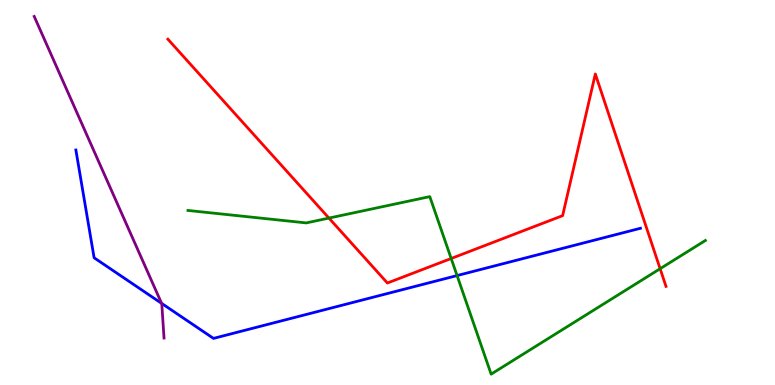[{'lines': ['blue', 'red'], 'intersections': []}, {'lines': ['green', 'red'], 'intersections': [{'x': 4.24, 'y': 4.34}, {'x': 5.82, 'y': 3.29}, {'x': 8.52, 'y': 3.02}]}, {'lines': ['purple', 'red'], 'intersections': []}, {'lines': ['blue', 'green'], 'intersections': [{'x': 5.9, 'y': 2.84}]}, {'lines': ['blue', 'purple'], 'intersections': [{'x': 2.09, 'y': 2.12}]}, {'lines': ['green', 'purple'], 'intersections': []}]